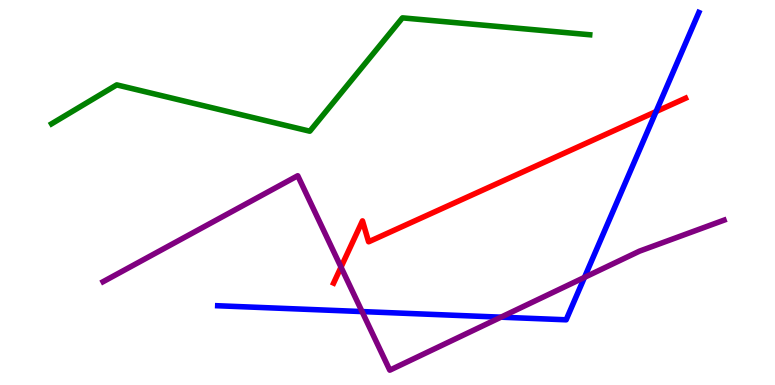[{'lines': ['blue', 'red'], 'intersections': [{'x': 8.47, 'y': 7.1}]}, {'lines': ['green', 'red'], 'intersections': []}, {'lines': ['purple', 'red'], 'intersections': [{'x': 4.4, 'y': 3.06}]}, {'lines': ['blue', 'green'], 'intersections': []}, {'lines': ['blue', 'purple'], 'intersections': [{'x': 4.67, 'y': 1.91}, {'x': 6.46, 'y': 1.76}, {'x': 7.54, 'y': 2.8}]}, {'lines': ['green', 'purple'], 'intersections': []}]